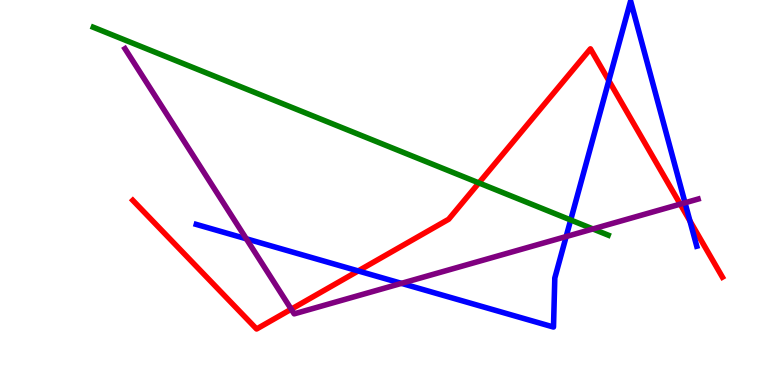[{'lines': ['blue', 'red'], 'intersections': [{'x': 4.62, 'y': 2.96}, {'x': 7.86, 'y': 7.91}, {'x': 8.9, 'y': 4.26}]}, {'lines': ['green', 'red'], 'intersections': [{'x': 6.18, 'y': 5.25}]}, {'lines': ['purple', 'red'], 'intersections': [{'x': 3.76, 'y': 1.97}, {'x': 8.78, 'y': 4.7}]}, {'lines': ['blue', 'green'], 'intersections': [{'x': 7.36, 'y': 4.29}]}, {'lines': ['blue', 'purple'], 'intersections': [{'x': 3.18, 'y': 3.8}, {'x': 5.18, 'y': 2.64}, {'x': 7.31, 'y': 3.86}, {'x': 8.84, 'y': 4.73}]}, {'lines': ['green', 'purple'], 'intersections': [{'x': 7.65, 'y': 4.05}]}]